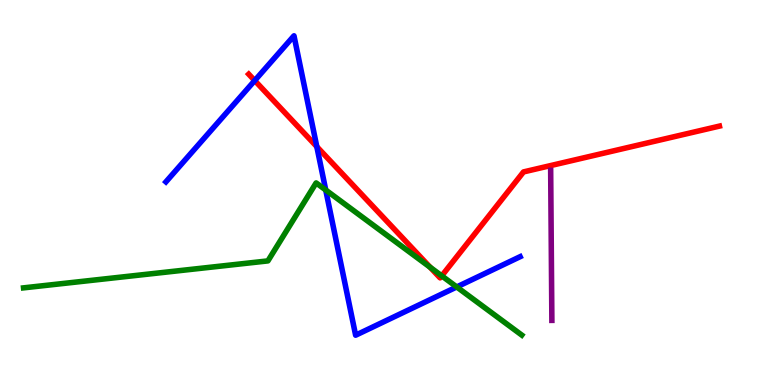[{'lines': ['blue', 'red'], 'intersections': [{'x': 3.29, 'y': 7.91}, {'x': 4.09, 'y': 6.19}]}, {'lines': ['green', 'red'], 'intersections': [{'x': 5.55, 'y': 3.06}, {'x': 5.7, 'y': 2.84}]}, {'lines': ['purple', 'red'], 'intersections': []}, {'lines': ['blue', 'green'], 'intersections': [{'x': 4.2, 'y': 5.06}, {'x': 5.89, 'y': 2.55}]}, {'lines': ['blue', 'purple'], 'intersections': []}, {'lines': ['green', 'purple'], 'intersections': []}]